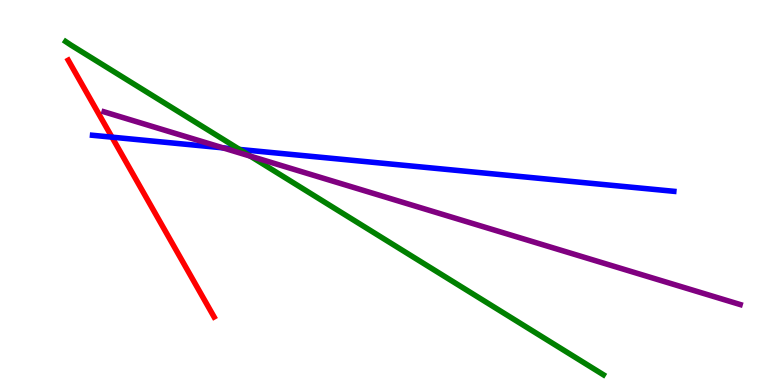[{'lines': ['blue', 'red'], 'intersections': [{'x': 1.44, 'y': 6.44}]}, {'lines': ['green', 'red'], 'intersections': []}, {'lines': ['purple', 'red'], 'intersections': []}, {'lines': ['blue', 'green'], 'intersections': [{'x': 3.09, 'y': 6.12}]}, {'lines': ['blue', 'purple'], 'intersections': [{'x': 2.88, 'y': 6.16}]}, {'lines': ['green', 'purple'], 'intersections': [{'x': 3.23, 'y': 5.94}]}]